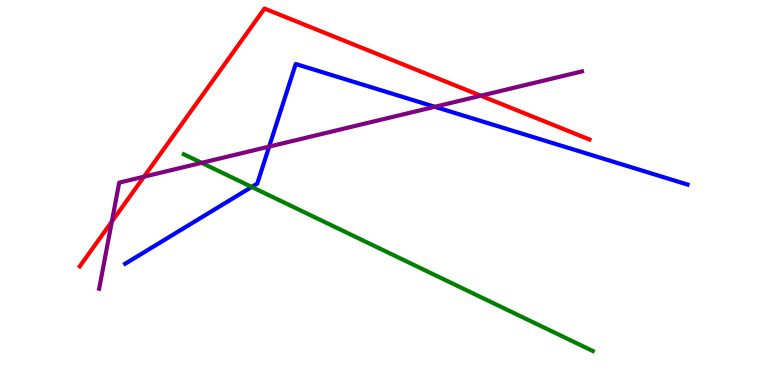[{'lines': ['blue', 'red'], 'intersections': []}, {'lines': ['green', 'red'], 'intersections': []}, {'lines': ['purple', 'red'], 'intersections': [{'x': 1.44, 'y': 4.24}, {'x': 1.86, 'y': 5.41}, {'x': 6.2, 'y': 7.51}]}, {'lines': ['blue', 'green'], 'intersections': [{'x': 3.25, 'y': 5.14}]}, {'lines': ['blue', 'purple'], 'intersections': [{'x': 3.47, 'y': 6.19}, {'x': 5.61, 'y': 7.23}]}, {'lines': ['green', 'purple'], 'intersections': [{'x': 2.6, 'y': 5.77}]}]